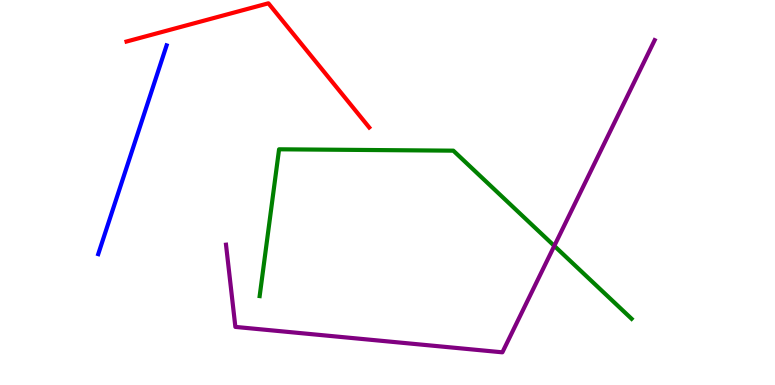[{'lines': ['blue', 'red'], 'intersections': []}, {'lines': ['green', 'red'], 'intersections': []}, {'lines': ['purple', 'red'], 'intersections': []}, {'lines': ['blue', 'green'], 'intersections': []}, {'lines': ['blue', 'purple'], 'intersections': []}, {'lines': ['green', 'purple'], 'intersections': [{'x': 7.15, 'y': 3.61}]}]